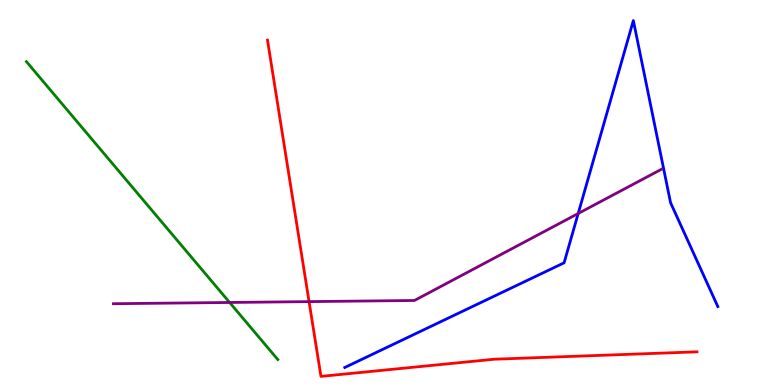[{'lines': ['blue', 'red'], 'intersections': []}, {'lines': ['green', 'red'], 'intersections': []}, {'lines': ['purple', 'red'], 'intersections': [{'x': 3.99, 'y': 2.17}]}, {'lines': ['blue', 'green'], 'intersections': []}, {'lines': ['blue', 'purple'], 'intersections': [{'x': 7.46, 'y': 4.45}]}, {'lines': ['green', 'purple'], 'intersections': [{'x': 2.96, 'y': 2.14}]}]